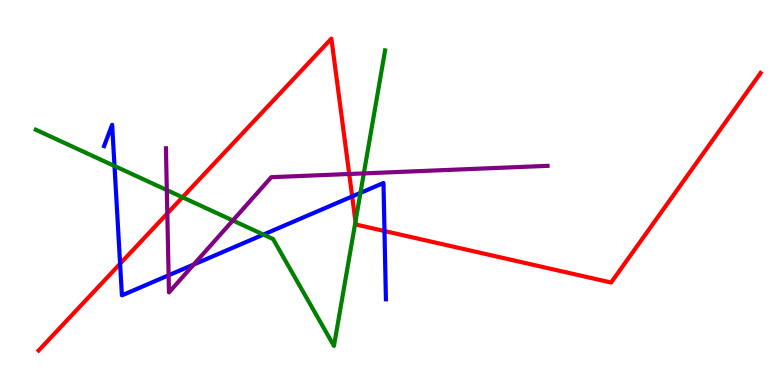[{'lines': ['blue', 'red'], 'intersections': [{'x': 1.55, 'y': 3.15}, {'x': 4.54, 'y': 4.9}, {'x': 4.96, 'y': 4.0}]}, {'lines': ['green', 'red'], 'intersections': [{'x': 2.35, 'y': 4.88}, {'x': 4.59, 'y': 4.25}]}, {'lines': ['purple', 'red'], 'intersections': [{'x': 2.16, 'y': 4.46}, {'x': 4.51, 'y': 5.48}]}, {'lines': ['blue', 'green'], 'intersections': [{'x': 1.48, 'y': 5.69}, {'x': 3.4, 'y': 3.91}, {'x': 4.65, 'y': 4.99}]}, {'lines': ['blue', 'purple'], 'intersections': [{'x': 2.18, 'y': 2.85}, {'x': 2.5, 'y': 3.13}]}, {'lines': ['green', 'purple'], 'intersections': [{'x': 2.15, 'y': 5.06}, {'x': 3.0, 'y': 4.27}, {'x': 4.69, 'y': 5.5}]}]